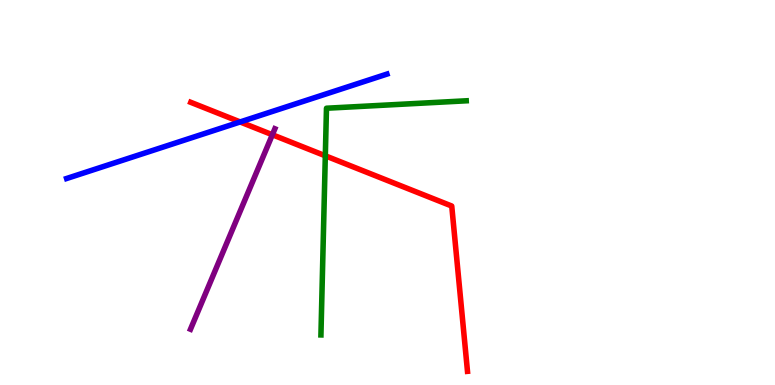[{'lines': ['blue', 'red'], 'intersections': [{'x': 3.1, 'y': 6.83}]}, {'lines': ['green', 'red'], 'intersections': [{'x': 4.2, 'y': 5.95}]}, {'lines': ['purple', 'red'], 'intersections': [{'x': 3.51, 'y': 6.5}]}, {'lines': ['blue', 'green'], 'intersections': []}, {'lines': ['blue', 'purple'], 'intersections': []}, {'lines': ['green', 'purple'], 'intersections': []}]